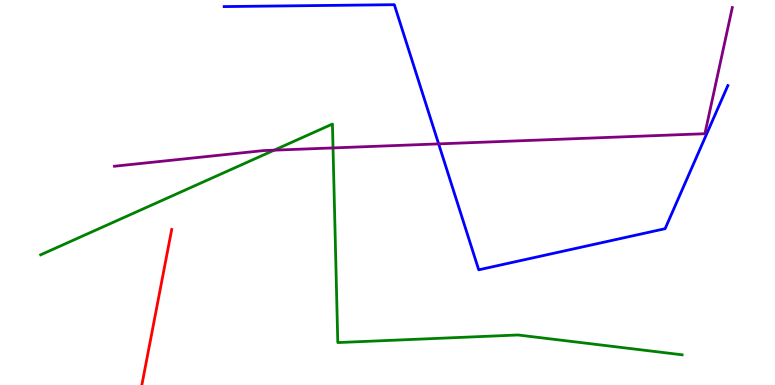[{'lines': ['blue', 'red'], 'intersections': []}, {'lines': ['green', 'red'], 'intersections': []}, {'lines': ['purple', 'red'], 'intersections': []}, {'lines': ['blue', 'green'], 'intersections': []}, {'lines': ['blue', 'purple'], 'intersections': [{'x': 5.66, 'y': 6.26}]}, {'lines': ['green', 'purple'], 'intersections': [{'x': 3.54, 'y': 6.1}, {'x': 4.3, 'y': 6.16}]}]